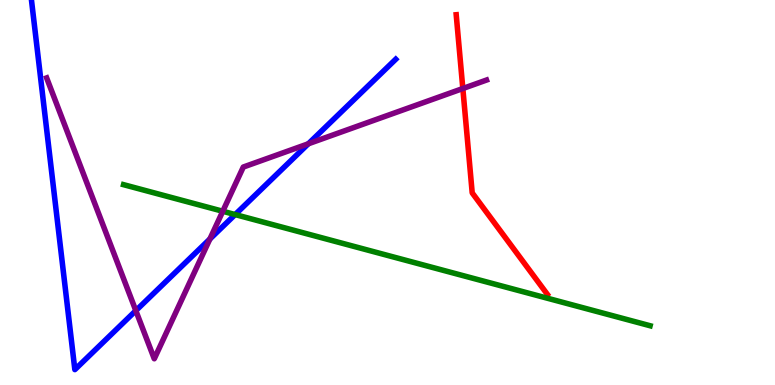[{'lines': ['blue', 'red'], 'intersections': []}, {'lines': ['green', 'red'], 'intersections': []}, {'lines': ['purple', 'red'], 'intersections': [{'x': 5.97, 'y': 7.7}]}, {'lines': ['blue', 'green'], 'intersections': [{'x': 3.03, 'y': 4.43}]}, {'lines': ['blue', 'purple'], 'intersections': [{'x': 1.75, 'y': 1.93}, {'x': 2.71, 'y': 3.79}, {'x': 3.98, 'y': 6.27}]}, {'lines': ['green', 'purple'], 'intersections': [{'x': 2.87, 'y': 4.51}]}]